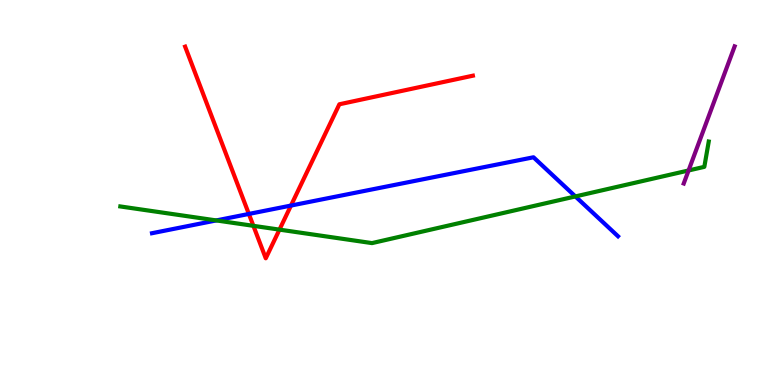[{'lines': ['blue', 'red'], 'intersections': [{'x': 3.21, 'y': 4.44}, {'x': 3.75, 'y': 4.66}]}, {'lines': ['green', 'red'], 'intersections': [{'x': 3.27, 'y': 4.13}, {'x': 3.61, 'y': 4.04}]}, {'lines': ['purple', 'red'], 'intersections': []}, {'lines': ['blue', 'green'], 'intersections': [{'x': 2.79, 'y': 4.27}, {'x': 7.42, 'y': 4.9}]}, {'lines': ['blue', 'purple'], 'intersections': []}, {'lines': ['green', 'purple'], 'intersections': [{'x': 8.88, 'y': 5.57}]}]